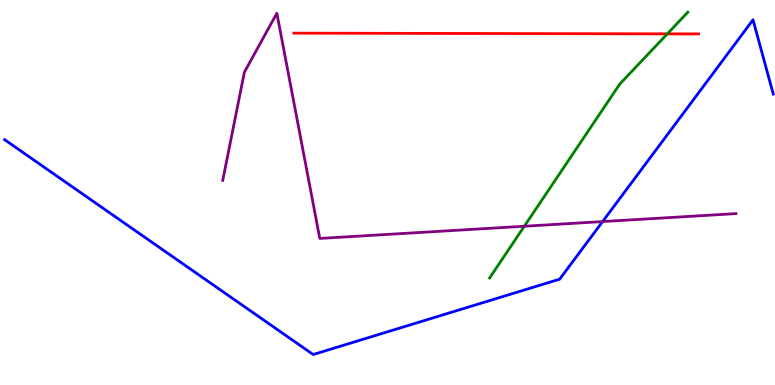[{'lines': ['blue', 'red'], 'intersections': []}, {'lines': ['green', 'red'], 'intersections': [{'x': 8.61, 'y': 9.12}]}, {'lines': ['purple', 'red'], 'intersections': []}, {'lines': ['blue', 'green'], 'intersections': []}, {'lines': ['blue', 'purple'], 'intersections': [{'x': 7.78, 'y': 4.24}]}, {'lines': ['green', 'purple'], 'intersections': [{'x': 6.77, 'y': 4.12}]}]